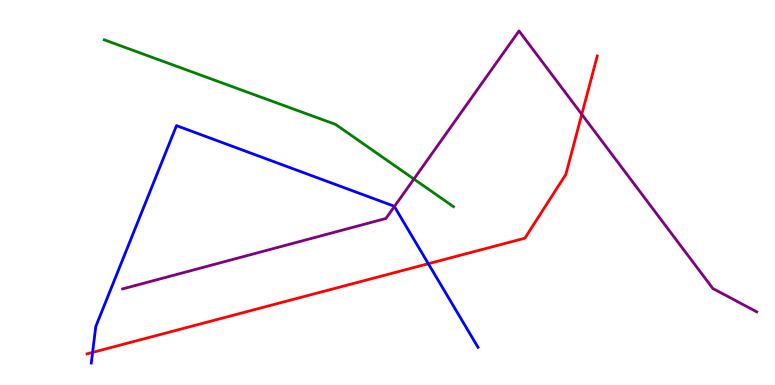[{'lines': ['blue', 'red'], 'intersections': [{'x': 1.19, 'y': 0.846}, {'x': 5.53, 'y': 3.15}]}, {'lines': ['green', 'red'], 'intersections': []}, {'lines': ['purple', 'red'], 'intersections': [{'x': 7.51, 'y': 7.03}]}, {'lines': ['blue', 'green'], 'intersections': []}, {'lines': ['blue', 'purple'], 'intersections': [{'x': 5.09, 'y': 4.64}]}, {'lines': ['green', 'purple'], 'intersections': [{'x': 5.34, 'y': 5.35}]}]